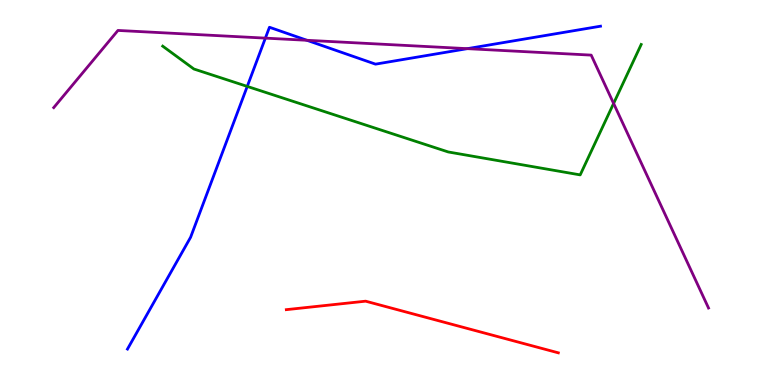[{'lines': ['blue', 'red'], 'intersections': []}, {'lines': ['green', 'red'], 'intersections': []}, {'lines': ['purple', 'red'], 'intersections': []}, {'lines': ['blue', 'green'], 'intersections': [{'x': 3.19, 'y': 7.76}]}, {'lines': ['blue', 'purple'], 'intersections': [{'x': 3.42, 'y': 9.01}, {'x': 3.96, 'y': 8.95}, {'x': 6.03, 'y': 8.74}]}, {'lines': ['green', 'purple'], 'intersections': [{'x': 7.92, 'y': 7.31}]}]